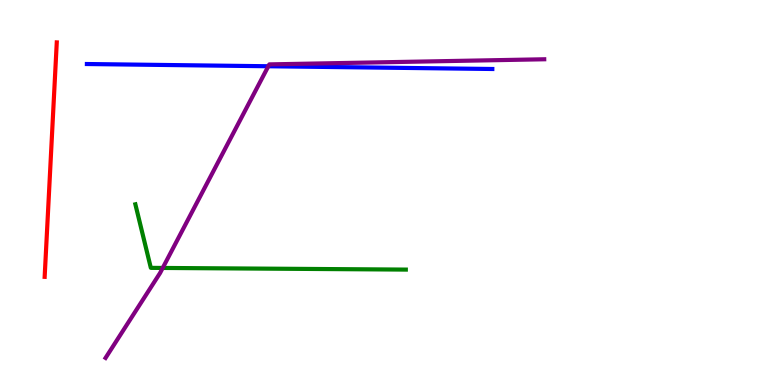[{'lines': ['blue', 'red'], 'intersections': []}, {'lines': ['green', 'red'], 'intersections': []}, {'lines': ['purple', 'red'], 'intersections': []}, {'lines': ['blue', 'green'], 'intersections': []}, {'lines': ['blue', 'purple'], 'intersections': [{'x': 3.46, 'y': 8.28}]}, {'lines': ['green', 'purple'], 'intersections': [{'x': 2.1, 'y': 3.04}]}]